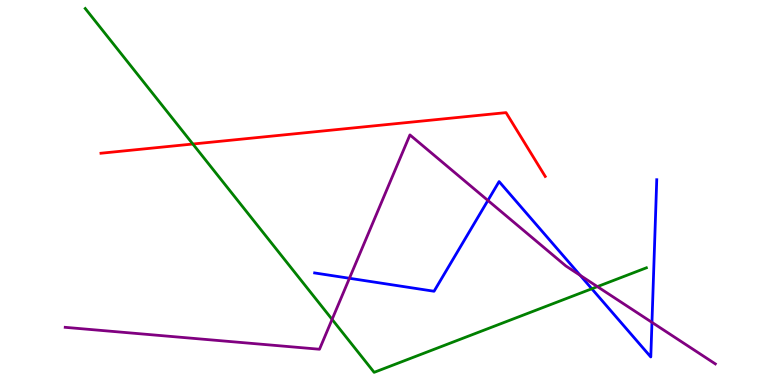[{'lines': ['blue', 'red'], 'intersections': []}, {'lines': ['green', 'red'], 'intersections': [{'x': 2.49, 'y': 6.26}]}, {'lines': ['purple', 'red'], 'intersections': []}, {'lines': ['blue', 'green'], 'intersections': [{'x': 7.64, 'y': 2.5}]}, {'lines': ['blue', 'purple'], 'intersections': [{'x': 4.51, 'y': 2.77}, {'x': 6.3, 'y': 4.79}, {'x': 7.49, 'y': 2.85}, {'x': 8.41, 'y': 1.63}]}, {'lines': ['green', 'purple'], 'intersections': [{'x': 4.29, 'y': 1.7}, {'x': 7.71, 'y': 2.56}]}]